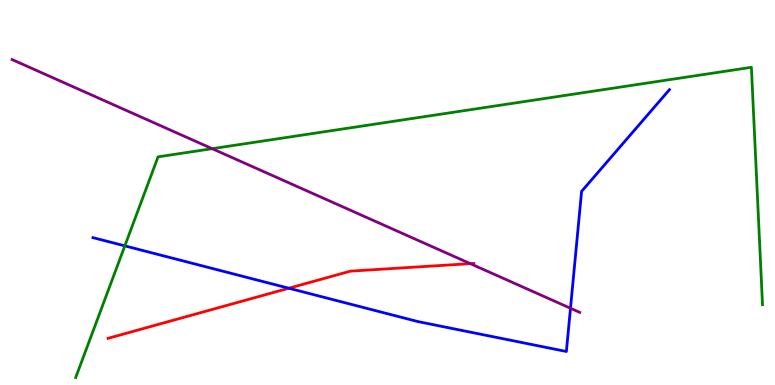[{'lines': ['blue', 'red'], 'intersections': [{'x': 3.73, 'y': 2.51}]}, {'lines': ['green', 'red'], 'intersections': []}, {'lines': ['purple', 'red'], 'intersections': [{'x': 6.07, 'y': 3.15}]}, {'lines': ['blue', 'green'], 'intersections': [{'x': 1.61, 'y': 3.61}]}, {'lines': ['blue', 'purple'], 'intersections': [{'x': 7.36, 'y': 1.99}]}, {'lines': ['green', 'purple'], 'intersections': [{'x': 2.74, 'y': 6.14}]}]